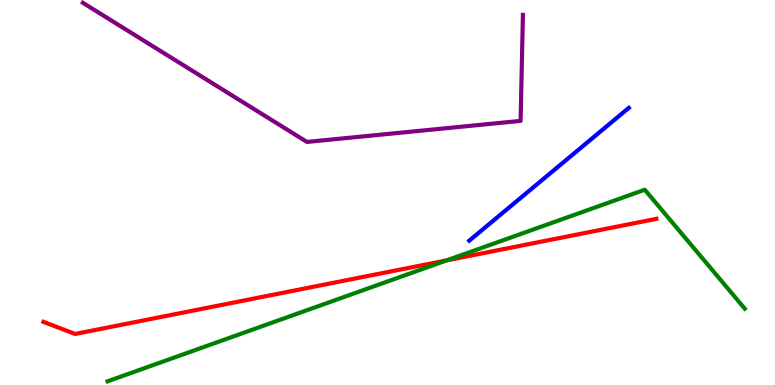[{'lines': ['blue', 'red'], 'intersections': []}, {'lines': ['green', 'red'], 'intersections': [{'x': 5.76, 'y': 3.24}]}, {'lines': ['purple', 'red'], 'intersections': []}, {'lines': ['blue', 'green'], 'intersections': []}, {'lines': ['blue', 'purple'], 'intersections': []}, {'lines': ['green', 'purple'], 'intersections': []}]